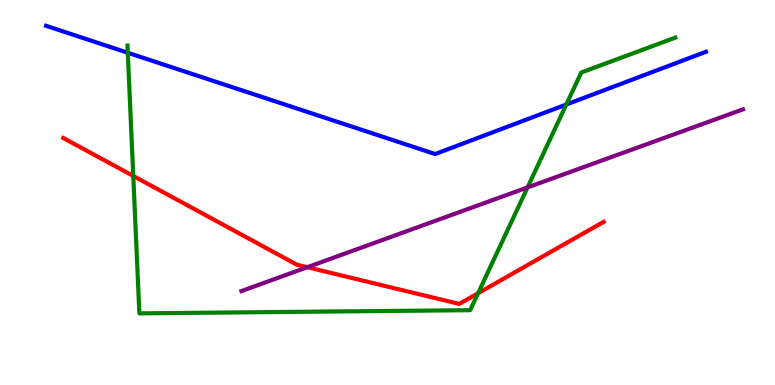[{'lines': ['blue', 'red'], 'intersections': []}, {'lines': ['green', 'red'], 'intersections': [{'x': 1.72, 'y': 5.43}, {'x': 6.17, 'y': 2.38}]}, {'lines': ['purple', 'red'], 'intersections': [{'x': 3.97, 'y': 3.06}]}, {'lines': ['blue', 'green'], 'intersections': [{'x': 1.65, 'y': 8.63}, {'x': 7.31, 'y': 7.29}]}, {'lines': ['blue', 'purple'], 'intersections': []}, {'lines': ['green', 'purple'], 'intersections': [{'x': 6.81, 'y': 5.13}]}]